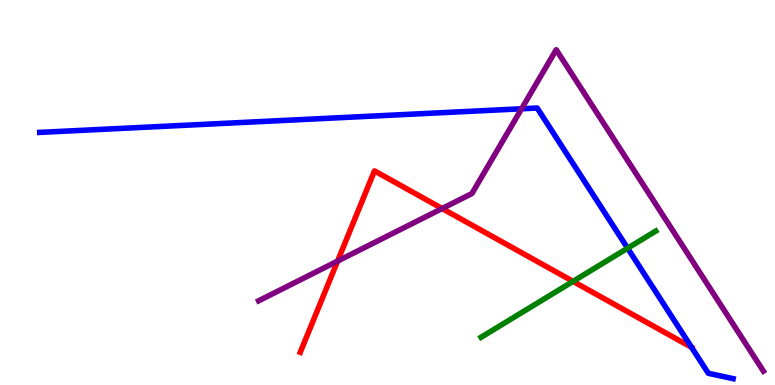[{'lines': ['blue', 'red'], 'intersections': [{'x': 8.92, 'y': 0.979}]}, {'lines': ['green', 'red'], 'intersections': [{'x': 7.39, 'y': 2.69}]}, {'lines': ['purple', 'red'], 'intersections': [{'x': 4.36, 'y': 3.22}, {'x': 5.7, 'y': 4.58}]}, {'lines': ['blue', 'green'], 'intersections': [{'x': 8.1, 'y': 3.55}]}, {'lines': ['blue', 'purple'], 'intersections': [{'x': 6.73, 'y': 7.17}]}, {'lines': ['green', 'purple'], 'intersections': []}]